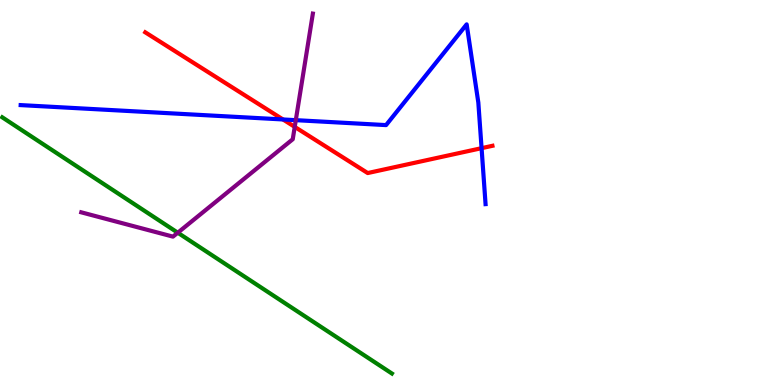[{'lines': ['blue', 'red'], 'intersections': [{'x': 3.65, 'y': 6.9}, {'x': 6.21, 'y': 6.15}]}, {'lines': ['green', 'red'], 'intersections': []}, {'lines': ['purple', 'red'], 'intersections': [{'x': 3.8, 'y': 6.7}]}, {'lines': ['blue', 'green'], 'intersections': []}, {'lines': ['blue', 'purple'], 'intersections': [{'x': 3.82, 'y': 6.88}]}, {'lines': ['green', 'purple'], 'intersections': [{'x': 2.29, 'y': 3.96}]}]